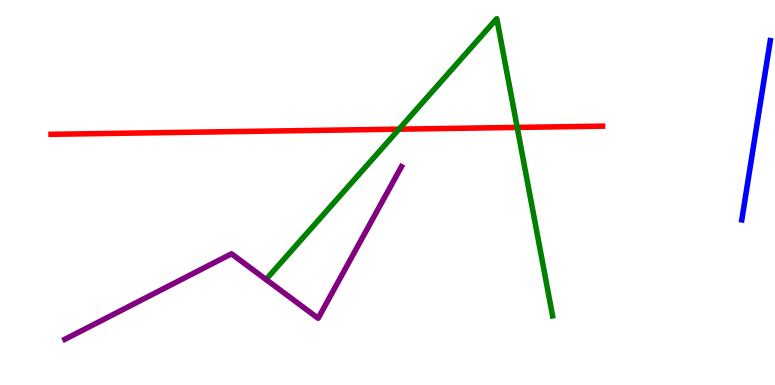[{'lines': ['blue', 'red'], 'intersections': []}, {'lines': ['green', 'red'], 'intersections': [{'x': 5.15, 'y': 6.65}, {'x': 6.67, 'y': 6.69}]}, {'lines': ['purple', 'red'], 'intersections': []}, {'lines': ['blue', 'green'], 'intersections': []}, {'lines': ['blue', 'purple'], 'intersections': []}, {'lines': ['green', 'purple'], 'intersections': []}]